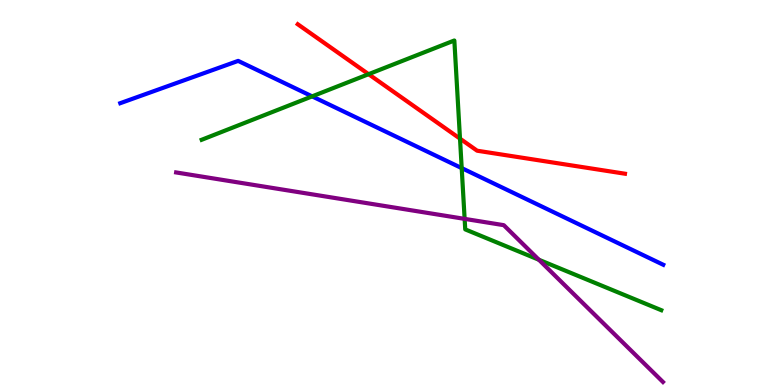[{'lines': ['blue', 'red'], 'intersections': []}, {'lines': ['green', 'red'], 'intersections': [{'x': 4.76, 'y': 8.07}, {'x': 5.94, 'y': 6.4}]}, {'lines': ['purple', 'red'], 'intersections': []}, {'lines': ['blue', 'green'], 'intersections': [{'x': 4.03, 'y': 7.5}, {'x': 5.96, 'y': 5.63}]}, {'lines': ['blue', 'purple'], 'intersections': []}, {'lines': ['green', 'purple'], 'intersections': [{'x': 6.0, 'y': 4.32}, {'x': 6.95, 'y': 3.25}]}]